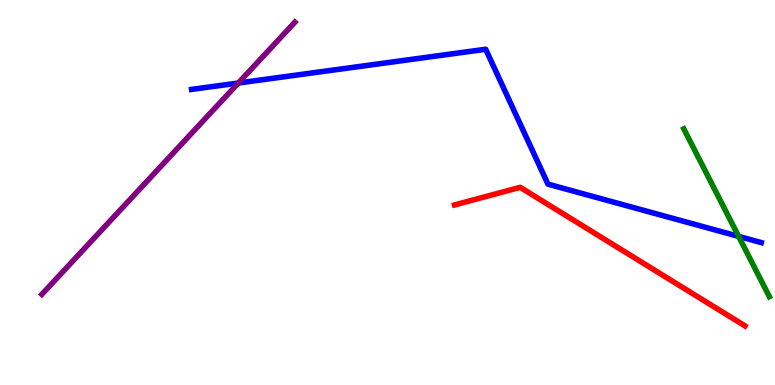[{'lines': ['blue', 'red'], 'intersections': []}, {'lines': ['green', 'red'], 'intersections': []}, {'lines': ['purple', 'red'], 'intersections': []}, {'lines': ['blue', 'green'], 'intersections': [{'x': 9.53, 'y': 3.86}]}, {'lines': ['blue', 'purple'], 'intersections': [{'x': 3.08, 'y': 7.84}]}, {'lines': ['green', 'purple'], 'intersections': []}]